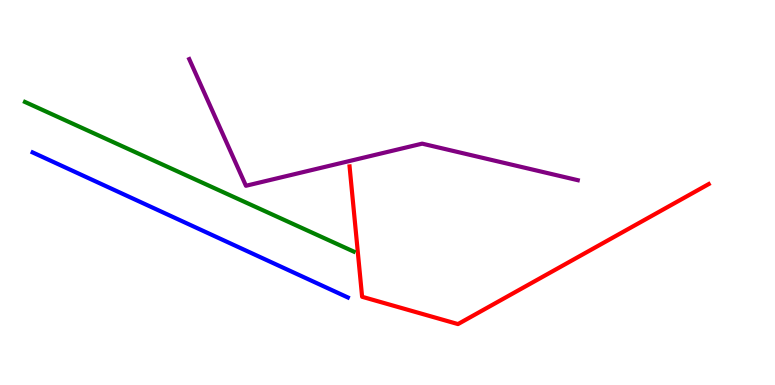[{'lines': ['blue', 'red'], 'intersections': []}, {'lines': ['green', 'red'], 'intersections': []}, {'lines': ['purple', 'red'], 'intersections': []}, {'lines': ['blue', 'green'], 'intersections': []}, {'lines': ['blue', 'purple'], 'intersections': []}, {'lines': ['green', 'purple'], 'intersections': []}]